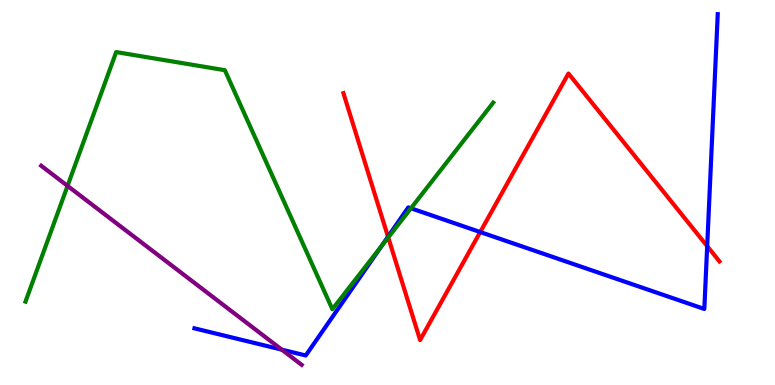[{'lines': ['blue', 'red'], 'intersections': [{'x': 5.01, 'y': 3.85}, {'x': 6.2, 'y': 3.97}, {'x': 9.12, 'y': 3.61}]}, {'lines': ['green', 'red'], 'intersections': [{'x': 5.01, 'y': 3.83}]}, {'lines': ['purple', 'red'], 'intersections': []}, {'lines': ['blue', 'green'], 'intersections': [{'x': 4.92, 'y': 3.61}, {'x': 5.3, 'y': 4.59}]}, {'lines': ['blue', 'purple'], 'intersections': [{'x': 3.64, 'y': 0.918}]}, {'lines': ['green', 'purple'], 'intersections': [{'x': 0.872, 'y': 5.17}]}]